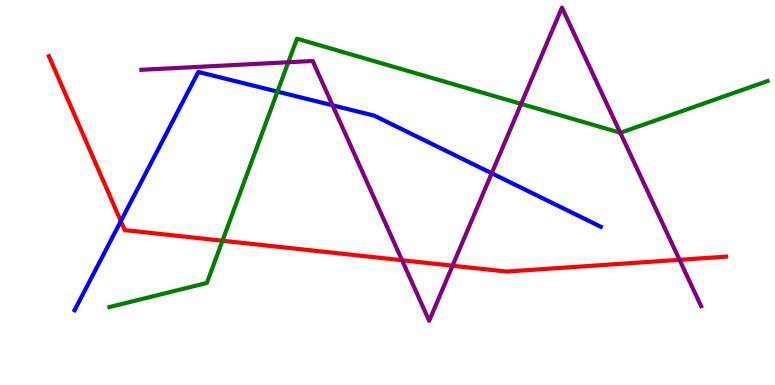[{'lines': ['blue', 'red'], 'intersections': [{'x': 1.56, 'y': 4.26}]}, {'lines': ['green', 'red'], 'intersections': [{'x': 2.87, 'y': 3.75}]}, {'lines': ['purple', 'red'], 'intersections': [{'x': 5.19, 'y': 3.24}, {'x': 5.84, 'y': 3.1}, {'x': 8.77, 'y': 3.25}]}, {'lines': ['blue', 'green'], 'intersections': [{'x': 3.58, 'y': 7.62}]}, {'lines': ['blue', 'purple'], 'intersections': [{'x': 4.29, 'y': 7.26}, {'x': 6.34, 'y': 5.5}]}, {'lines': ['green', 'purple'], 'intersections': [{'x': 3.72, 'y': 8.38}, {'x': 6.72, 'y': 7.3}, {'x': 8.0, 'y': 6.55}]}]